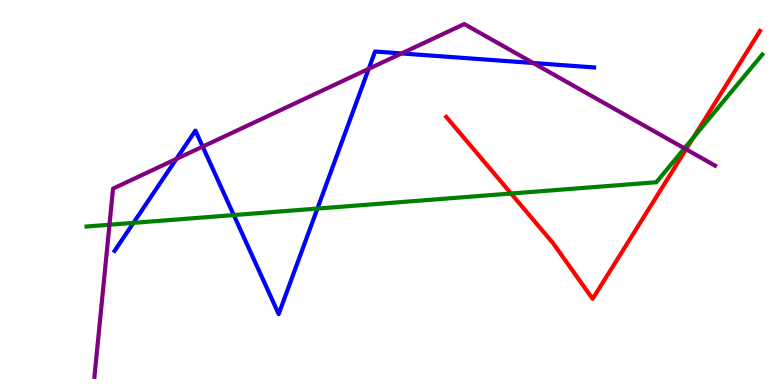[{'lines': ['blue', 'red'], 'intersections': []}, {'lines': ['green', 'red'], 'intersections': [{'x': 6.59, 'y': 4.97}, {'x': 8.95, 'y': 6.43}]}, {'lines': ['purple', 'red'], 'intersections': [{'x': 8.85, 'y': 6.12}]}, {'lines': ['blue', 'green'], 'intersections': [{'x': 1.72, 'y': 4.21}, {'x': 3.02, 'y': 4.41}, {'x': 4.1, 'y': 4.58}]}, {'lines': ['blue', 'purple'], 'intersections': [{'x': 2.28, 'y': 5.87}, {'x': 2.62, 'y': 6.19}, {'x': 4.76, 'y': 8.21}, {'x': 5.18, 'y': 8.61}, {'x': 6.88, 'y': 8.36}]}, {'lines': ['green', 'purple'], 'intersections': [{'x': 1.41, 'y': 4.16}, {'x': 8.83, 'y': 6.15}]}]